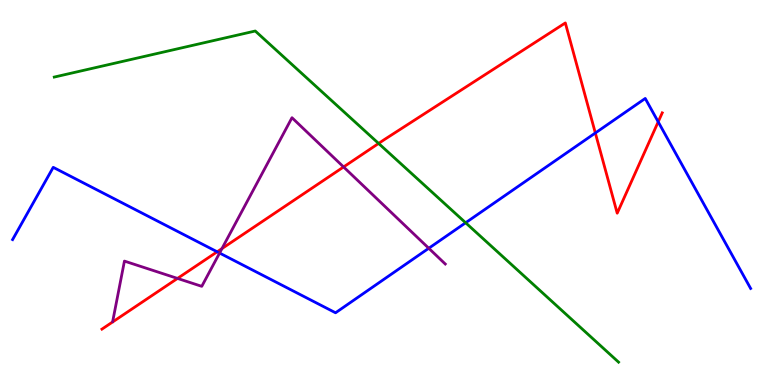[{'lines': ['blue', 'red'], 'intersections': [{'x': 2.8, 'y': 3.46}, {'x': 7.68, 'y': 6.55}, {'x': 8.49, 'y': 6.84}]}, {'lines': ['green', 'red'], 'intersections': [{'x': 4.89, 'y': 6.27}]}, {'lines': ['purple', 'red'], 'intersections': [{'x': 2.29, 'y': 2.77}, {'x': 2.86, 'y': 3.54}, {'x': 4.43, 'y': 5.66}]}, {'lines': ['blue', 'green'], 'intersections': [{'x': 6.01, 'y': 4.21}]}, {'lines': ['blue', 'purple'], 'intersections': [{'x': 2.83, 'y': 3.43}, {'x': 5.53, 'y': 3.55}]}, {'lines': ['green', 'purple'], 'intersections': []}]